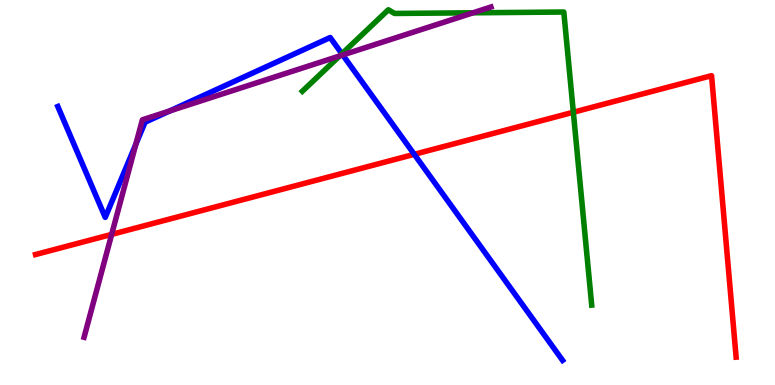[{'lines': ['blue', 'red'], 'intersections': [{'x': 5.35, 'y': 5.99}]}, {'lines': ['green', 'red'], 'intersections': [{'x': 7.4, 'y': 7.08}]}, {'lines': ['purple', 'red'], 'intersections': [{'x': 1.44, 'y': 3.91}]}, {'lines': ['blue', 'green'], 'intersections': [{'x': 4.41, 'y': 8.6}]}, {'lines': ['blue', 'purple'], 'intersections': [{'x': 1.75, 'y': 6.25}, {'x': 2.19, 'y': 7.12}, {'x': 4.42, 'y': 8.57}]}, {'lines': ['green', 'purple'], 'intersections': [{'x': 4.38, 'y': 8.55}, {'x': 6.1, 'y': 9.67}]}]